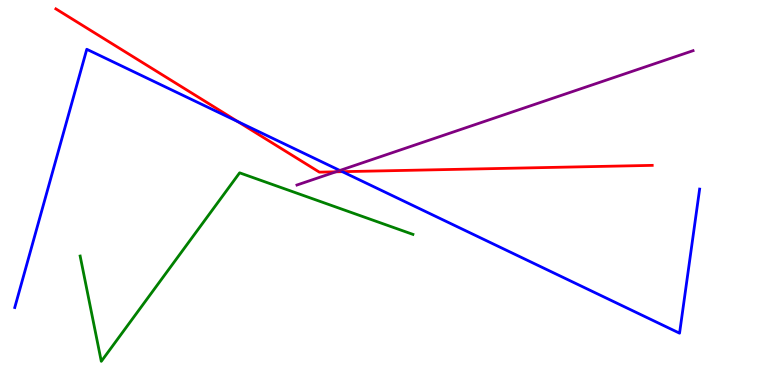[{'lines': ['blue', 'red'], 'intersections': [{'x': 3.07, 'y': 6.84}, {'x': 4.42, 'y': 5.54}]}, {'lines': ['green', 'red'], 'intersections': []}, {'lines': ['purple', 'red'], 'intersections': [{'x': 4.33, 'y': 5.54}]}, {'lines': ['blue', 'green'], 'intersections': []}, {'lines': ['blue', 'purple'], 'intersections': [{'x': 4.39, 'y': 5.57}]}, {'lines': ['green', 'purple'], 'intersections': []}]